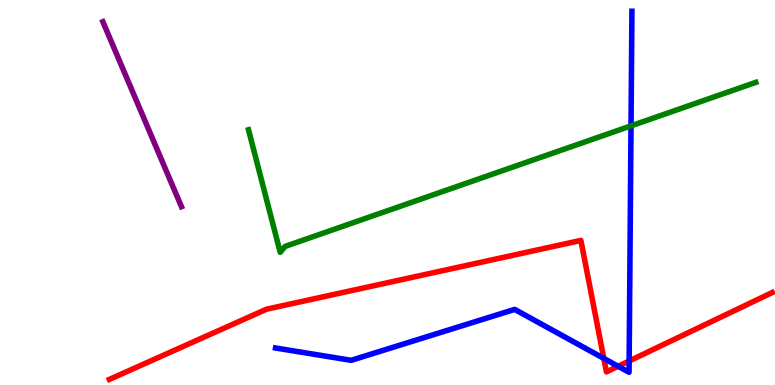[{'lines': ['blue', 'red'], 'intersections': [{'x': 7.79, 'y': 0.691}, {'x': 7.98, 'y': 0.486}, {'x': 8.12, 'y': 0.623}]}, {'lines': ['green', 'red'], 'intersections': []}, {'lines': ['purple', 'red'], 'intersections': []}, {'lines': ['blue', 'green'], 'intersections': [{'x': 8.14, 'y': 6.73}]}, {'lines': ['blue', 'purple'], 'intersections': []}, {'lines': ['green', 'purple'], 'intersections': []}]